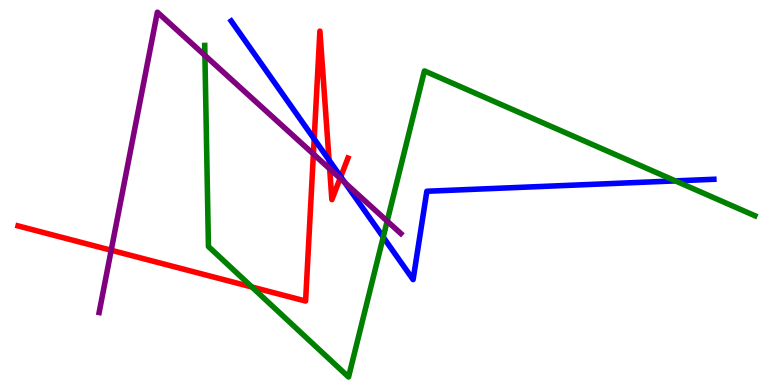[{'lines': ['blue', 'red'], 'intersections': [{'x': 4.05, 'y': 6.39}, {'x': 4.25, 'y': 5.84}, {'x': 4.4, 'y': 5.41}]}, {'lines': ['green', 'red'], 'intersections': [{'x': 3.25, 'y': 2.55}]}, {'lines': ['purple', 'red'], 'intersections': [{'x': 1.43, 'y': 3.5}, {'x': 4.04, 'y': 6.0}, {'x': 4.25, 'y': 5.61}, {'x': 4.39, 'y': 5.37}]}, {'lines': ['blue', 'green'], 'intersections': [{'x': 4.94, 'y': 3.84}, {'x': 8.71, 'y': 5.3}]}, {'lines': ['blue', 'purple'], 'intersections': [{'x': 4.45, 'y': 5.25}]}, {'lines': ['green', 'purple'], 'intersections': [{'x': 2.64, 'y': 8.56}, {'x': 5.0, 'y': 4.26}]}]